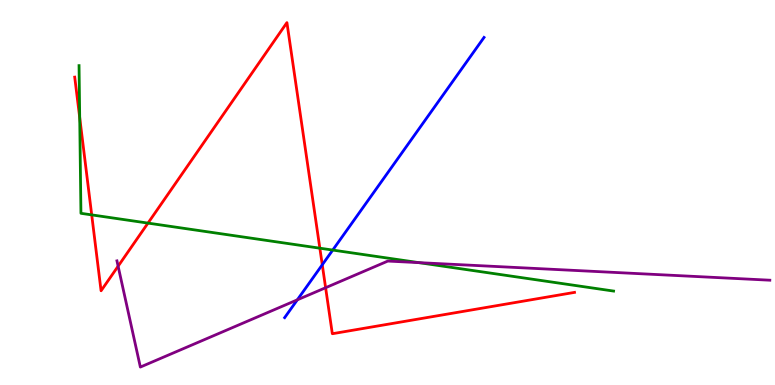[{'lines': ['blue', 'red'], 'intersections': [{'x': 4.16, 'y': 3.12}]}, {'lines': ['green', 'red'], 'intersections': [{'x': 1.03, 'y': 6.95}, {'x': 1.18, 'y': 4.42}, {'x': 1.91, 'y': 4.21}, {'x': 4.13, 'y': 3.55}]}, {'lines': ['purple', 'red'], 'intersections': [{'x': 1.52, 'y': 3.09}, {'x': 4.2, 'y': 2.53}]}, {'lines': ['blue', 'green'], 'intersections': [{'x': 4.29, 'y': 3.5}]}, {'lines': ['blue', 'purple'], 'intersections': [{'x': 3.84, 'y': 2.21}]}, {'lines': ['green', 'purple'], 'intersections': [{'x': 5.4, 'y': 3.18}]}]